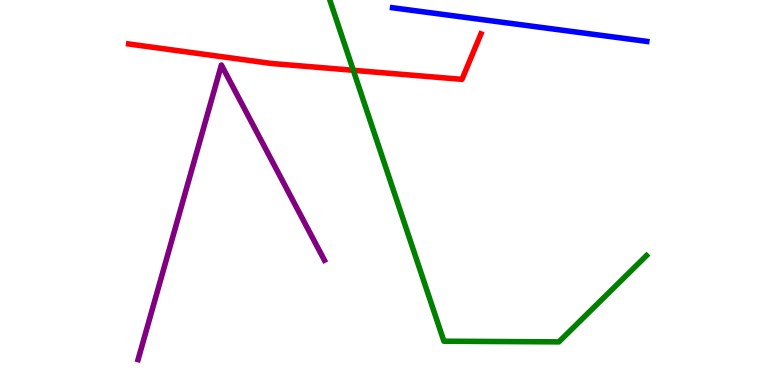[{'lines': ['blue', 'red'], 'intersections': []}, {'lines': ['green', 'red'], 'intersections': [{'x': 4.56, 'y': 8.17}]}, {'lines': ['purple', 'red'], 'intersections': []}, {'lines': ['blue', 'green'], 'intersections': []}, {'lines': ['blue', 'purple'], 'intersections': []}, {'lines': ['green', 'purple'], 'intersections': []}]